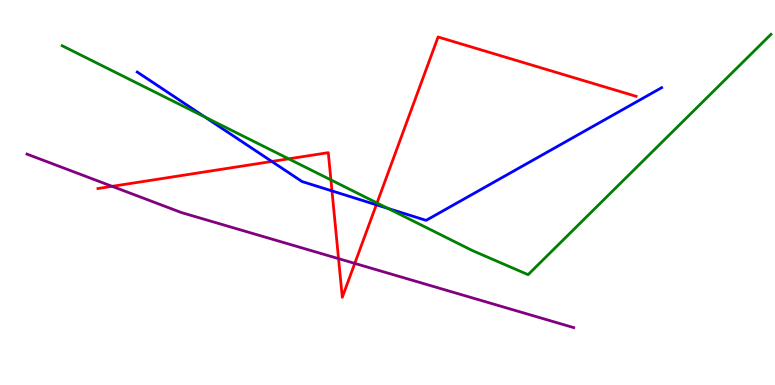[{'lines': ['blue', 'red'], 'intersections': [{'x': 3.51, 'y': 5.81}, {'x': 4.28, 'y': 5.04}, {'x': 4.86, 'y': 4.68}]}, {'lines': ['green', 'red'], 'intersections': [{'x': 3.72, 'y': 5.87}, {'x': 4.27, 'y': 5.33}, {'x': 4.86, 'y': 4.73}]}, {'lines': ['purple', 'red'], 'intersections': [{'x': 1.45, 'y': 5.16}, {'x': 4.37, 'y': 3.28}, {'x': 4.58, 'y': 3.16}]}, {'lines': ['blue', 'green'], 'intersections': [{'x': 2.64, 'y': 6.96}, {'x': 5.01, 'y': 4.59}]}, {'lines': ['blue', 'purple'], 'intersections': []}, {'lines': ['green', 'purple'], 'intersections': []}]